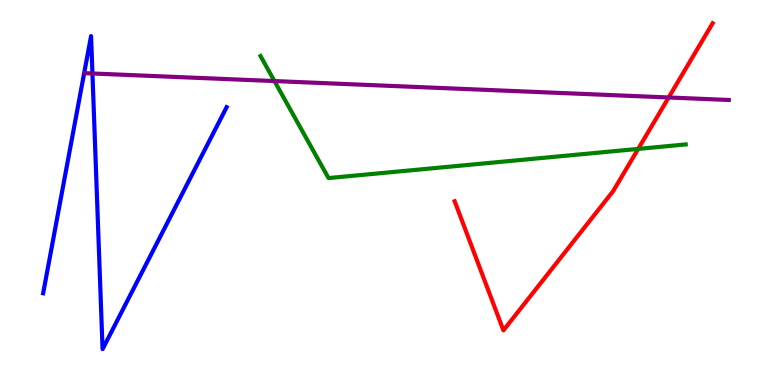[{'lines': ['blue', 'red'], 'intersections': []}, {'lines': ['green', 'red'], 'intersections': [{'x': 8.23, 'y': 6.13}]}, {'lines': ['purple', 'red'], 'intersections': [{'x': 8.63, 'y': 7.47}]}, {'lines': ['blue', 'green'], 'intersections': []}, {'lines': ['blue', 'purple'], 'intersections': [{'x': 1.19, 'y': 8.09}]}, {'lines': ['green', 'purple'], 'intersections': [{'x': 3.54, 'y': 7.89}]}]